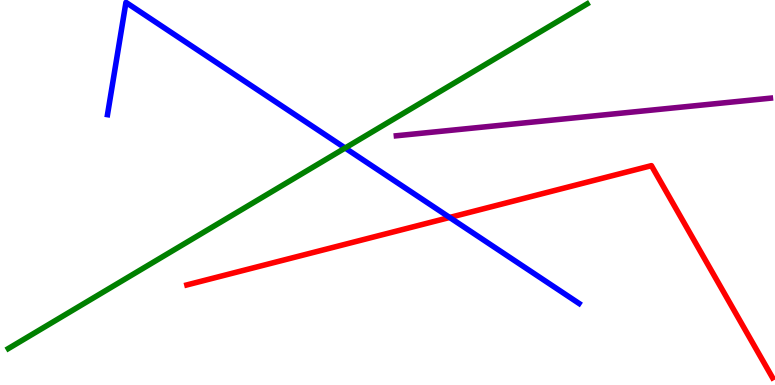[{'lines': ['blue', 'red'], 'intersections': [{'x': 5.8, 'y': 4.35}]}, {'lines': ['green', 'red'], 'intersections': []}, {'lines': ['purple', 'red'], 'intersections': []}, {'lines': ['blue', 'green'], 'intersections': [{'x': 4.45, 'y': 6.16}]}, {'lines': ['blue', 'purple'], 'intersections': []}, {'lines': ['green', 'purple'], 'intersections': []}]